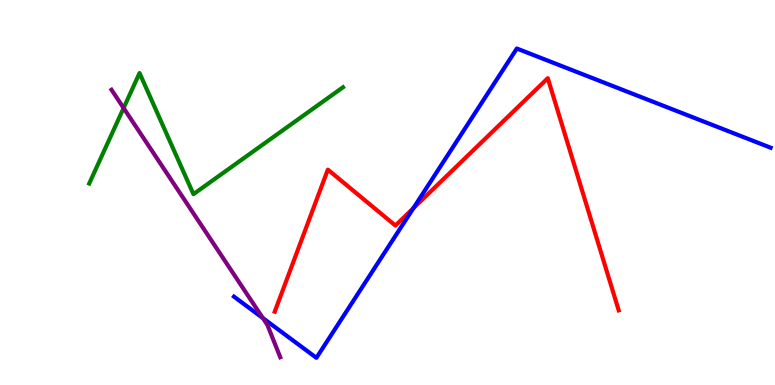[{'lines': ['blue', 'red'], 'intersections': [{'x': 5.33, 'y': 4.59}]}, {'lines': ['green', 'red'], 'intersections': []}, {'lines': ['purple', 'red'], 'intersections': []}, {'lines': ['blue', 'green'], 'intersections': []}, {'lines': ['blue', 'purple'], 'intersections': [{'x': 3.39, 'y': 1.74}]}, {'lines': ['green', 'purple'], 'intersections': [{'x': 1.59, 'y': 7.19}]}]